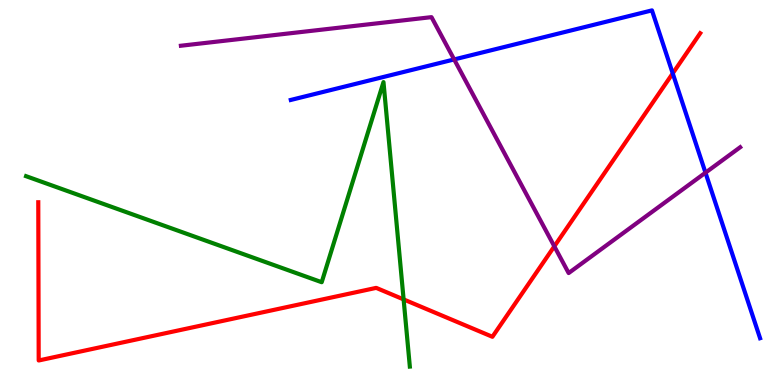[{'lines': ['blue', 'red'], 'intersections': [{'x': 8.68, 'y': 8.09}]}, {'lines': ['green', 'red'], 'intersections': [{'x': 5.21, 'y': 2.22}]}, {'lines': ['purple', 'red'], 'intersections': [{'x': 7.15, 'y': 3.6}]}, {'lines': ['blue', 'green'], 'intersections': []}, {'lines': ['blue', 'purple'], 'intersections': [{'x': 5.86, 'y': 8.46}, {'x': 9.1, 'y': 5.51}]}, {'lines': ['green', 'purple'], 'intersections': []}]